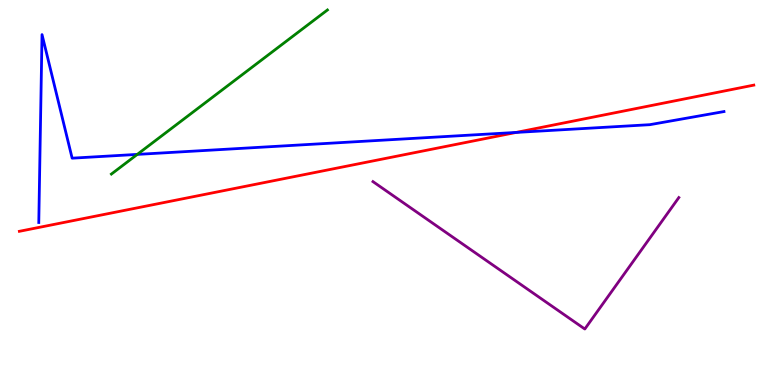[{'lines': ['blue', 'red'], 'intersections': [{'x': 6.66, 'y': 6.56}]}, {'lines': ['green', 'red'], 'intersections': []}, {'lines': ['purple', 'red'], 'intersections': []}, {'lines': ['blue', 'green'], 'intersections': [{'x': 1.77, 'y': 5.99}]}, {'lines': ['blue', 'purple'], 'intersections': []}, {'lines': ['green', 'purple'], 'intersections': []}]